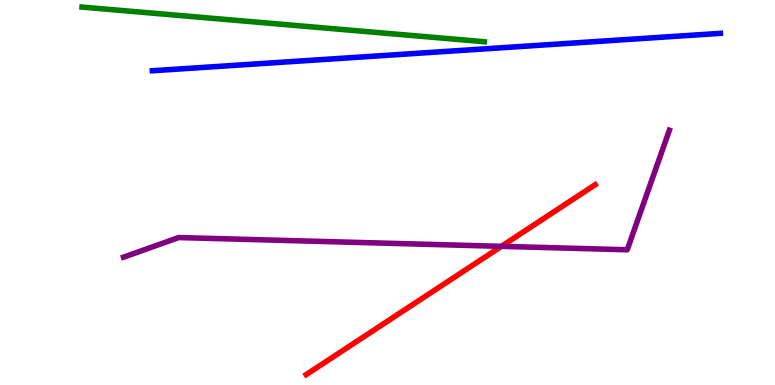[{'lines': ['blue', 'red'], 'intersections': []}, {'lines': ['green', 'red'], 'intersections': []}, {'lines': ['purple', 'red'], 'intersections': [{'x': 6.47, 'y': 3.6}]}, {'lines': ['blue', 'green'], 'intersections': []}, {'lines': ['blue', 'purple'], 'intersections': []}, {'lines': ['green', 'purple'], 'intersections': []}]